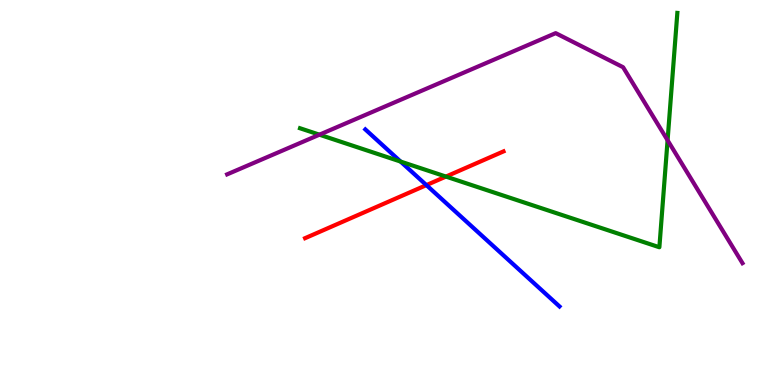[{'lines': ['blue', 'red'], 'intersections': [{'x': 5.5, 'y': 5.19}]}, {'lines': ['green', 'red'], 'intersections': [{'x': 5.75, 'y': 5.41}]}, {'lines': ['purple', 'red'], 'intersections': []}, {'lines': ['blue', 'green'], 'intersections': [{'x': 5.17, 'y': 5.8}]}, {'lines': ['blue', 'purple'], 'intersections': []}, {'lines': ['green', 'purple'], 'intersections': [{'x': 4.12, 'y': 6.5}, {'x': 8.61, 'y': 6.36}]}]